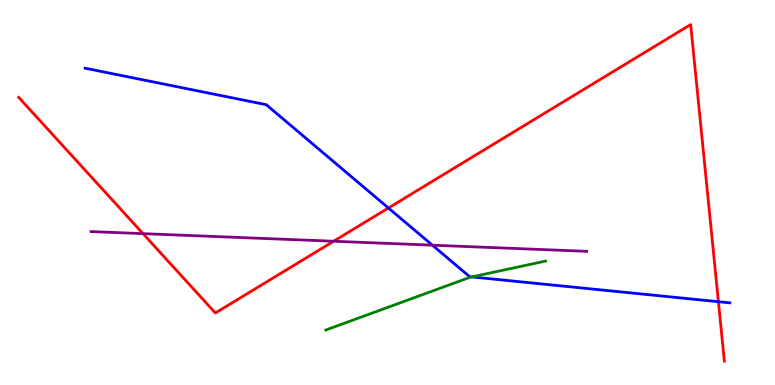[{'lines': ['blue', 'red'], 'intersections': [{'x': 5.01, 'y': 4.6}, {'x': 9.27, 'y': 2.16}]}, {'lines': ['green', 'red'], 'intersections': []}, {'lines': ['purple', 'red'], 'intersections': [{'x': 1.85, 'y': 3.93}, {'x': 4.3, 'y': 3.73}]}, {'lines': ['blue', 'green'], 'intersections': [{'x': 6.09, 'y': 2.81}]}, {'lines': ['blue', 'purple'], 'intersections': [{'x': 5.58, 'y': 3.63}]}, {'lines': ['green', 'purple'], 'intersections': []}]